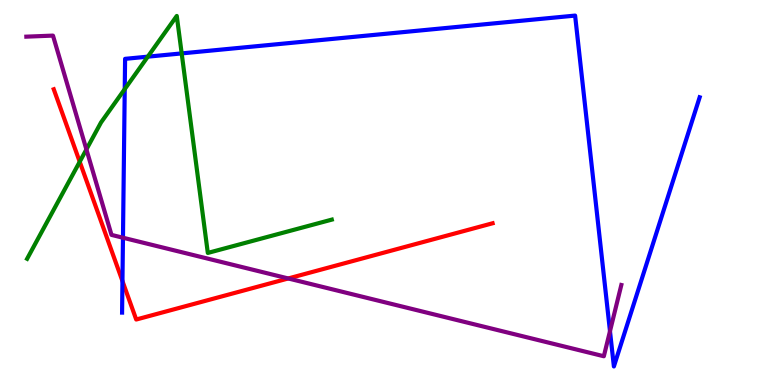[{'lines': ['blue', 'red'], 'intersections': [{'x': 1.58, 'y': 2.7}]}, {'lines': ['green', 'red'], 'intersections': [{'x': 1.03, 'y': 5.8}]}, {'lines': ['purple', 'red'], 'intersections': [{'x': 3.72, 'y': 2.77}]}, {'lines': ['blue', 'green'], 'intersections': [{'x': 1.61, 'y': 7.69}, {'x': 1.91, 'y': 8.53}, {'x': 2.34, 'y': 8.61}]}, {'lines': ['blue', 'purple'], 'intersections': [{'x': 1.59, 'y': 3.83}, {'x': 7.87, 'y': 1.4}]}, {'lines': ['green', 'purple'], 'intersections': [{'x': 1.11, 'y': 6.12}]}]